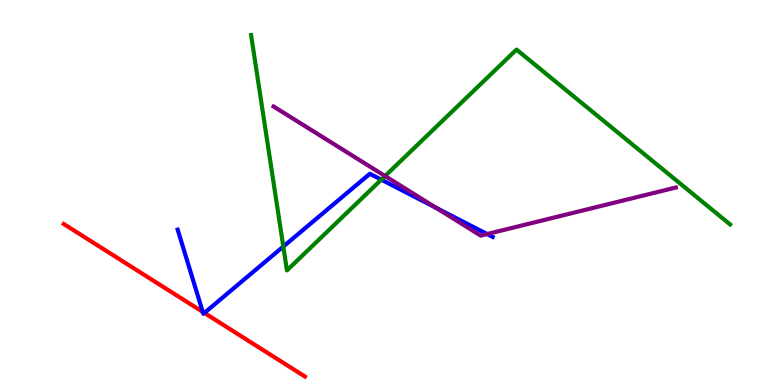[{'lines': ['blue', 'red'], 'intersections': [{'x': 2.62, 'y': 1.9}, {'x': 2.64, 'y': 1.87}]}, {'lines': ['green', 'red'], 'intersections': []}, {'lines': ['purple', 'red'], 'intersections': []}, {'lines': ['blue', 'green'], 'intersections': [{'x': 3.66, 'y': 3.6}, {'x': 4.92, 'y': 5.33}]}, {'lines': ['blue', 'purple'], 'intersections': [{'x': 5.63, 'y': 4.6}, {'x': 6.29, 'y': 3.92}]}, {'lines': ['green', 'purple'], 'intersections': [{'x': 4.97, 'y': 5.43}]}]